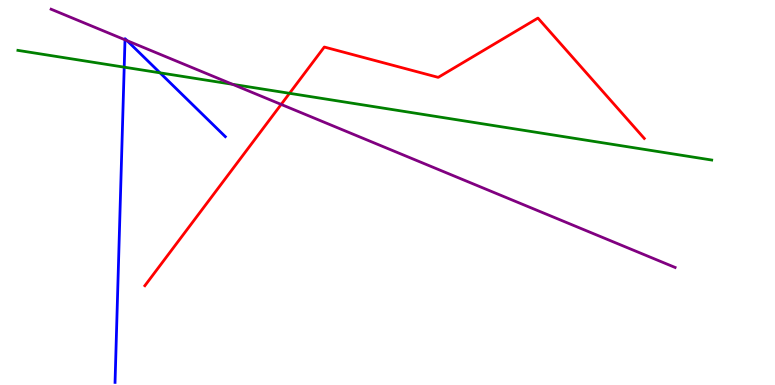[{'lines': ['blue', 'red'], 'intersections': []}, {'lines': ['green', 'red'], 'intersections': [{'x': 3.74, 'y': 7.58}]}, {'lines': ['purple', 'red'], 'intersections': [{'x': 3.63, 'y': 7.29}]}, {'lines': ['blue', 'green'], 'intersections': [{'x': 1.6, 'y': 8.26}, {'x': 2.06, 'y': 8.11}]}, {'lines': ['blue', 'purple'], 'intersections': [{'x': 1.61, 'y': 8.97}, {'x': 1.64, 'y': 8.94}]}, {'lines': ['green', 'purple'], 'intersections': [{'x': 3.0, 'y': 7.81}]}]